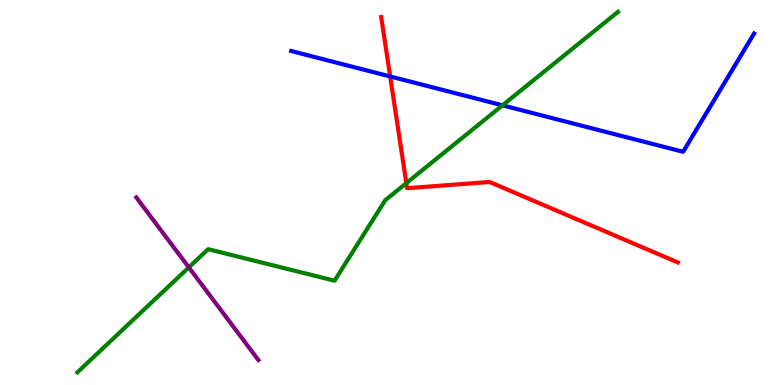[{'lines': ['blue', 'red'], 'intersections': [{'x': 5.03, 'y': 8.01}]}, {'lines': ['green', 'red'], 'intersections': [{'x': 5.24, 'y': 5.24}]}, {'lines': ['purple', 'red'], 'intersections': []}, {'lines': ['blue', 'green'], 'intersections': [{'x': 6.48, 'y': 7.26}]}, {'lines': ['blue', 'purple'], 'intersections': []}, {'lines': ['green', 'purple'], 'intersections': [{'x': 2.44, 'y': 3.05}]}]